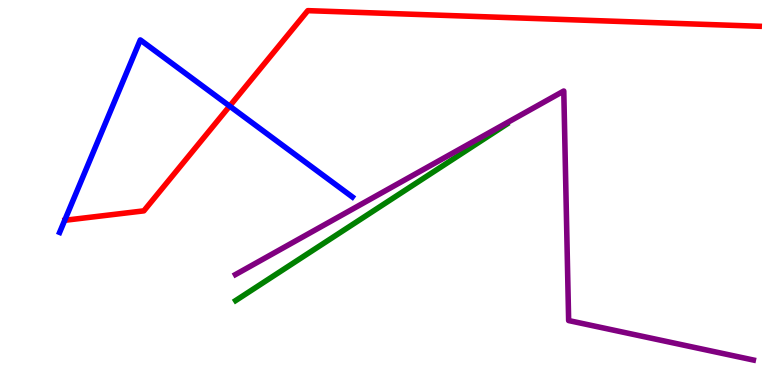[{'lines': ['blue', 'red'], 'intersections': [{'x': 2.96, 'y': 7.24}]}, {'lines': ['green', 'red'], 'intersections': []}, {'lines': ['purple', 'red'], 'intersections': []}, {'lines': ['blue', 'green'], 'intersections': []}, {'lines': ['blue', 'purple'], 'intersections': []}, {'lines': ['green', 'purple'], 'intersections': []}]